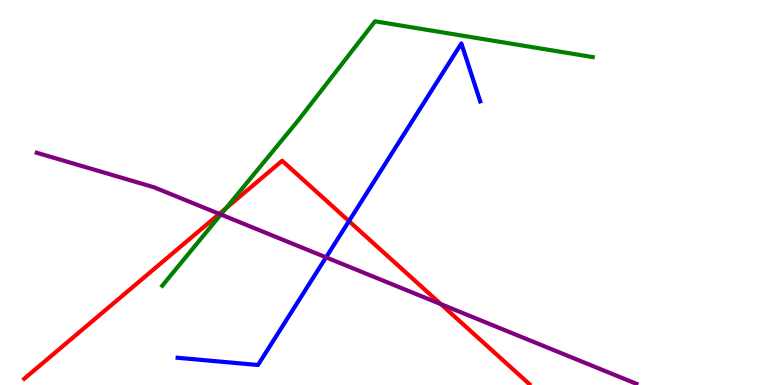[{'lines': ['blue', 'red'], 'intersections': [{'x': 4.5, 'y': 4.26}]}, {'lines': ['green', 'red'], 'intersections': [{'x': 2.92, 'y': 4.59}]}, {'lines': ['purple', 'red'], 'intersections': [{'x': 2.83, 'y': 4.44}, {'x': 5.69, 'y': 2.1}]}, {'lines': ['blue', 'green'], 'intersections': []}, {'lines': ['blue', 'purple'], 'intersections': [{'x': 4.21, 'y': 3.32}]}, {'lines': ['green', 'purple'], 'intersections': [{'x': 2.85, 'y': 4.43}]}]